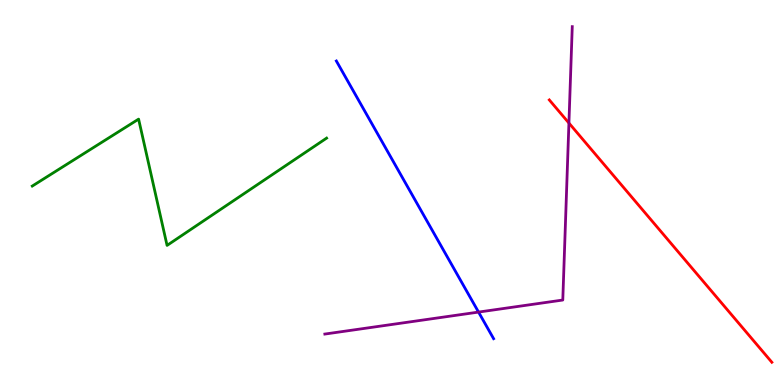[{'lines': ['blue', 'red'], 'intersections': []}, {'lines': ['green', 'red'], 'intersections': []}, {'lines': ['purple', 'red'], 'intersections': [{'x': 7.34, 'y': 6.8}]}, {'lines': ['blue', 'green'], 'intersections': []}, {'lines': ['blue', 'purple'], 'intersections': [{'x': 6.17, 'y': 1.89}]}, {'lines': ['green', 'purple'], 'intersections': []}]